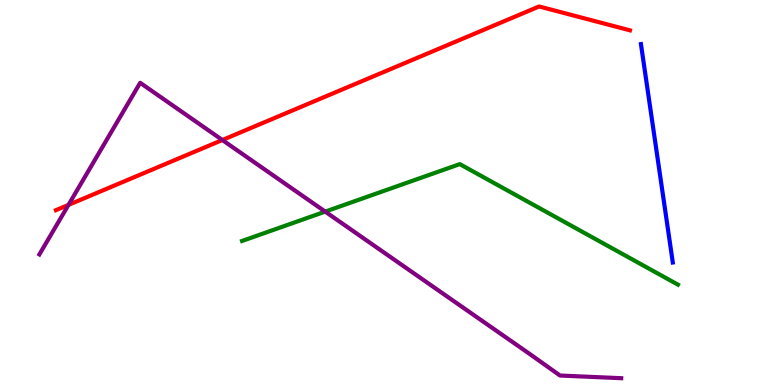[{'lines': ['blue', 'red'], 'intersections': []}, {'lines': ['green', 'red'], 'intersections': []}, {'lines': ['purple', 'red'], 'intersections': [{'x': 0.884, 'y': 4.68}, {'x': 2.87, 'y': 6.36}]}, {'lines': ['blue', 'green'], 'intersections': []}, {'lines': ['blue', 'purple'], 'intersections': []}, {'lines': ['green', 'purple'], 'intersections': [{'x': 4.2, 'y': 4.5}]}]